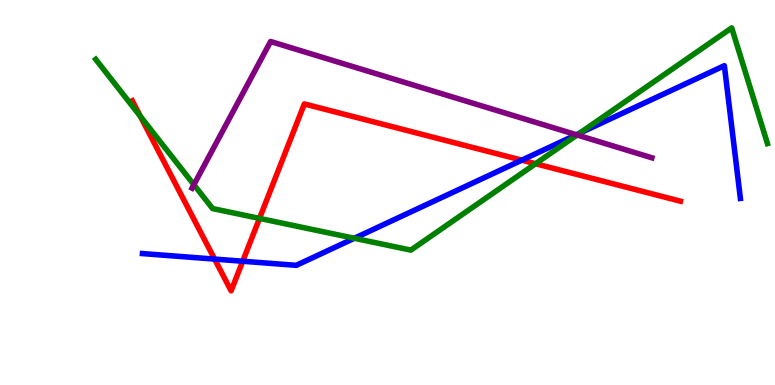[{'lines': ['blue', 'red'], 'intersections': [{'x': 2.77, 'y': 3.27}, {'x': 3.13, 'y': 3.21}, {'x': 6.73, 'y': 5.84}]}, {'lines': ['green', 'red'], 'intersections': [{'x': 1.81, 'y': 6.98}, {'x': 3.35, 'y': 4.33}, {'x': 6.91, 'y': 5.75}]}, {'lines': ['purple', 'red'], 'intersections': []}, {'lines': ['blue', 'green'], 'intersections': [{'x': 4.57, 'y': 3.81}, {'x': 7.48, 'y': 6.54}]}, {'lines': ['blue', 'purple'], 'intersections': [{'x': 7.44, 'y': 6.5}]}, {'lines': ['green', 'purple'], 'intersections': [{'x': 2.5, 'y': 5.2}, {'x': 7.45, 'y': 6.49}]}]